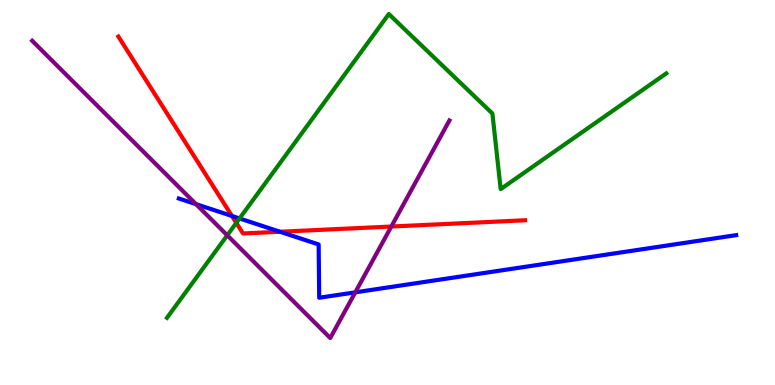[{'lines': ['blue', 'red'], 'intersections': [{'x': 2.99, 'y': 4.39}, {'x': 3.61, 'y': 3.98}]}, {'lines': ['green', 'red'], 'intersections': [{'x': 3.05, 'y': 4.21}]}, {'lines': ['purple', 'red'], 'intersections': [{'x': 5.05, 'y': 4.12}]}, {'lines': ['blue', 'green'], 'intersections': [{'x': 3.09, 'y': 4.33}]}, {'lines': ['blue', 'purple'], 'intersections': [{'x': 2.53, 'y': 4.7}, {'x': 4.58, 'y': 2.41}]}, {'lines': ['green', 'purple'], 'intersections': [{'x': 2.93, 'y': 3.89}]}]